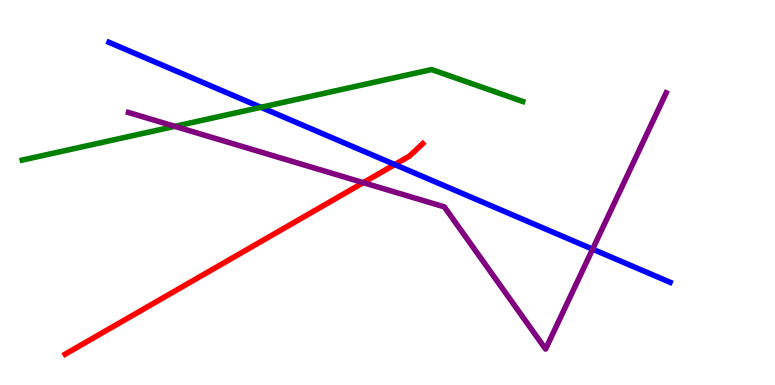[{'lines': ['blue', 'red'], 'intersections': [{'x': 5.09, 'y': 5.73}]}, {'lines': ['green', 'red'], 'intersections': []}, {'lines': ['purple', 'red'], 'intersections': [{'x': 4.69, 'y': 5.26}]}, {'lines': ['blue', 'green'], 'intersections': [{'x': 3.37, 'y': 7.21}]}, {'lines': ['blue', 'purple'], 'intersections': [{'x': 7.65, 'y': 3.53}]}, {'lines': ['green', 'purple'], 'intersections': [{'x': 2.26, 'y': 6.72}]}]